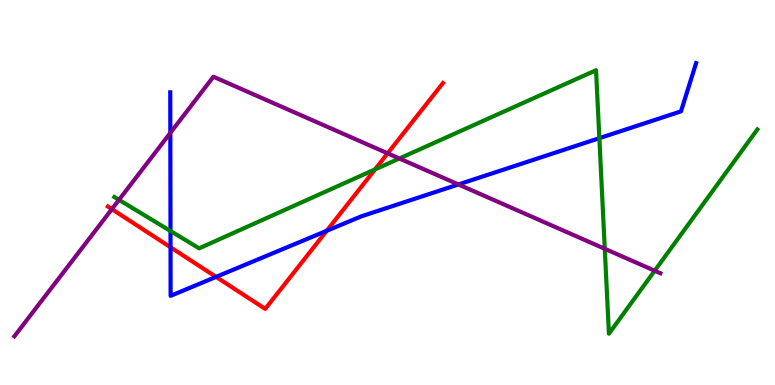[{'lines': ['blue', 'red'], 'intersections': [{'x': 2.2, 'y': 3.58}, {'x': 2.79, 'y': 2.81}, {'x': 4.22, 'y': 4.01}]}, {'lines': ['green', 'red'], 'intersections': [{'x': 4.84, 'y': 5.6}]}, {'lines': ['purple', 'red'], 'intersections': [{'x': 1.44, 'y': 4.57}, {'x': 5.0, 'y': 6.02}]}, {'lines': ['blue', 'green'], 'intersections': [{'x': 2.2, 'y': 4.0}, {'x': 7.73, 'y': 6.41}]}, {'lines': ['blue', 'purple'], 'intersections': [{'x': 2.2, 'y': 6.55}, {'x': 5.92, 'y': 5.21}]}, {'lines': ['green', 'purple'], 'intersections': [{'x': 1.54, 'y': 4.81}, {'x': 5.15, 'y': 5.88}, {'x': 7.8, 'y': 3.54}, {'x': 8.45, 'y': 2.97}]}]